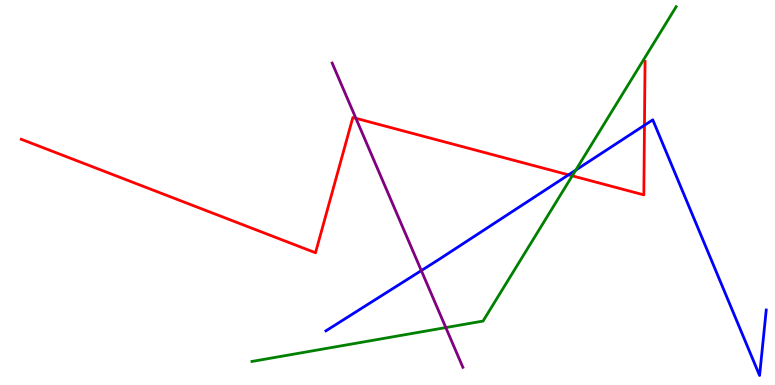[{'lines': ['blue', 'red'], 'intersections': [{'x': 7.34, 'y': 5.46}, {'x': 8.32, 'y': 6.75}]}, {'lines': ['green', 'red'], 'intersections': [{'x': 7.38, 'y': 5.43}]}, {'lines': ['purple', 'red'], 'intersections': [{'x': 4.59, 'y': 6.93}]}, {'lines': ['blue', 'green'], 'intersections': [{'x': 7.43, 'y': 5.58}]}, {'lines': ['blue', 'purple'], 'intersections': [{'x': 5.44, 'y': 2.97}]}, {'lines': ['green', 'purple'], 'intersections': [{'x': 5.75, 'y': 1.49}]}]